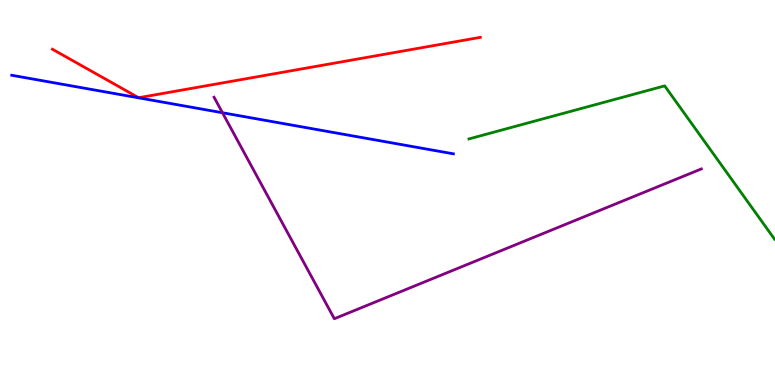[{'lines': ['blue', 'red'], 'intersections': []}, {'lines': ['green', 'red'], 'intersections': []}, {'lines': ['purple', 'red'], 'intersections': []}, {'lines': ['blue', 'green'], 'intersections': []}, {'lines': ['blue', 'purple'], 'intersections': [{'x': 2.87, 'y': 7.07}]}, {'lines': ['green', 'purple'], 'intersections': []}]